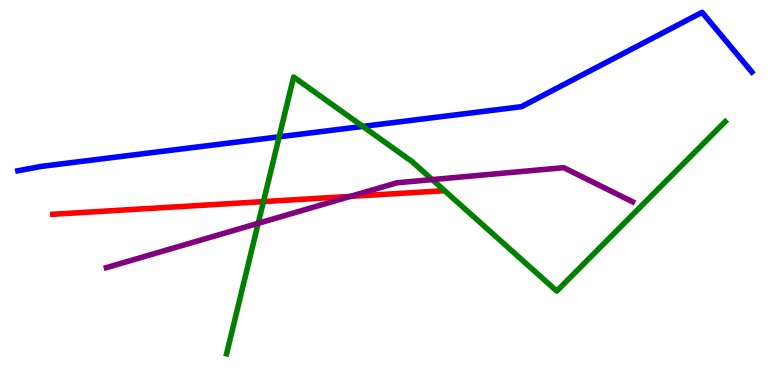[{'lines': ['blue', 'red'], 'intersections': []}, {'lines': ['green', 'red'], 'intersections': [{'x': 3.4, 'y': 4.76}]}, {'lines': ['purple', 'red'], 'intersections': [{'x': 4.52, 'y': 4.9}]}, {'lines': ['blue', 'green'], 'intersections': [{'x': 3.6, 'y': 6.45}, {'x': 4.68, 'y': 6.72}]}, {'lines': ['blue', 'purple'], 'intersections': []}, {'lines': ['green', 'purple'], 'intersections': [{'x': 3.33, 'y': 4.2}, {'x': 5.58, 'y': 5.34}]}]